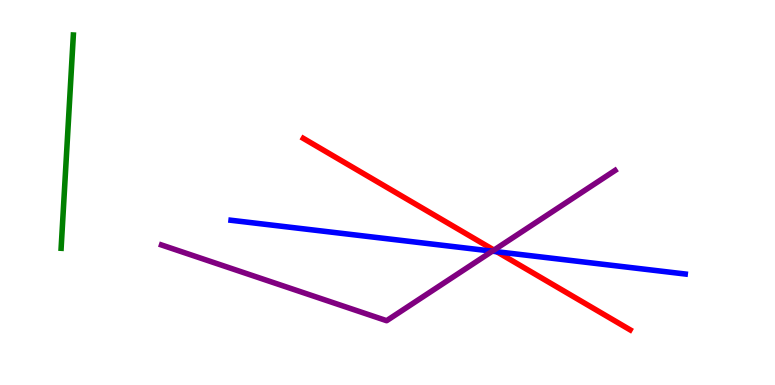[{'lines': ['blue', 'red'], 'intersections': [{'x': 6.41, 'y': 3.46}]}, {'lines': ['green', 'red'], 'intersections': []}, {'lines': ['purple', 'red'], 'intersections': [{'x': 6.37, 'y': 3.5}]}, {'lines': ['blue', 'green'], 'intersections': []}, {'lines': ['blue', 'purple'], 'intersections': [{'x': 6.35, 'y': 3.48}]}, {'lines': ['green', 'purple'], 'intersections': []}]